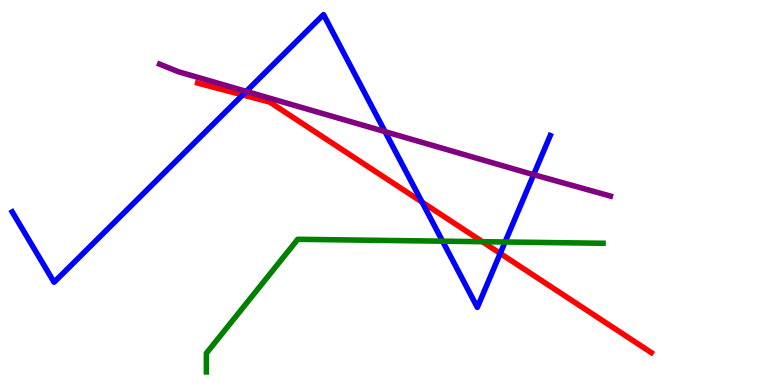[{'lines': ['blue', 'red'], 'intersections': [{'x': 3.13, 'y': 7.53}, {'x': 5.45, 'y': 4.75}, {'x': 6.45, 'y': 3.42}]}, {'lines': ['green', 'red'], 'intersections': [{'x': 6.22, 'y': 3.72}]}, {'lines': ['purple', 'red'], 'intersections': []}, {'lines': ['blue', 'green'], 'intersections': [{'x': 5.71, 'y': 3.74}, {'x': 6.52, 'y': 3.71}]}, {'lines': ['blue', 'purple'], 'intersections': [{'x': 3.18, 'y': 7.63}, {'x': 4.97, 'y': 6.58}, {'x': 6.89, 'y': 5.46}]}, {'lines': ['green', 'purple'], 'intersections': []}]